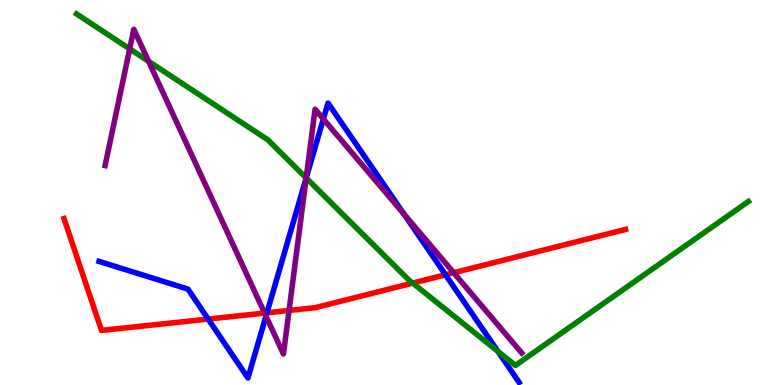[{'lines': ['blue', 'red'], 'intersections': [{'x': 2.69, 'y': 1.71}, {'x': 3.44, 'y': 1.87}, {'x': 5.75, 'y': 2.86}]}, {'lines': ['green', 'red'], 'intersections': [{'x': 5.33, 'y': 2.65}]}, {'lines': ['purple', 'red'], 'intersections': [{'x': 3.41, 'y': 1.87}, {'x': 3.73, 'y': 1.94}, {'x': 5.85, 'y': 2.92}]}, {'lines': ['blue', 'green'], 'intersections': [{'x': 3.95, 'y': 5.38}, {'x': 6.42, 'y': 0.873}]}, {'lines': ['blue', 'purple'], 'intersections': [{'x': 3.43, 'y': 1.79}, {'x': 3.95, 'y': 5.38}, {'x': 4.17, 'y': 6.91}, {'x': 5.21, 'y': 4.44}]}, {'lines': ['green', 'purple'], 'intersections': [{'x': 1.67, 'y': 8.73}, {'x': 1.92, 'y': 8.41}, {'x': 3.95, 'y': 5.38}]}]